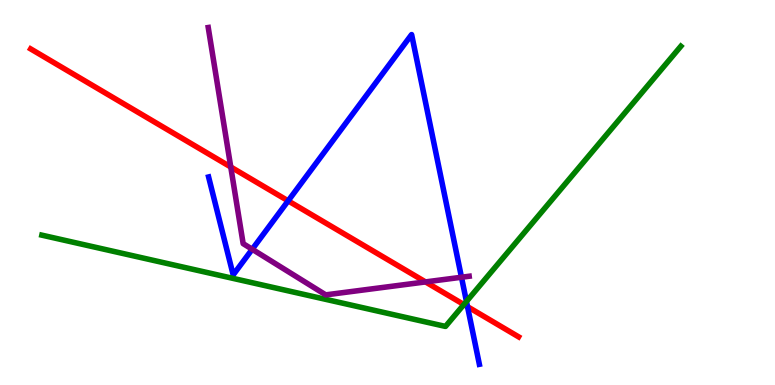[{'lines': ['blue', 'red'], 'intersections': [{'x': 3.72, 'y': 4.78}, {'x': 6.03, 'y': 2.03}]}, {'lines': ['green', 'red'], 'intersections': [{'x': 5.99, 'y': 2.09}]}, {'lines': ['purple', 'red'], 'intersections': [{'x': 2.98, 'y': 5.66}, {'x': 5.49, 'y': 2.68}]}, {'lines': ['blue', 'green'], 'intersections': [{'x': 6.02, 'y': 2.17}]}, {'lines': ['blue', 'purple'], 'intersections': [{'x': 3.25, 'y': 3.53}, {'x': 5.95, 'y': 2.8}]}, {'lines': ['green', 'purple'], 'intersections': []}]